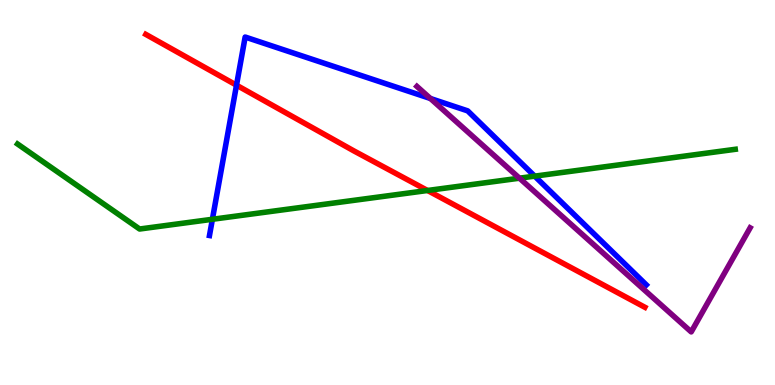[{'lines': ['blue', 'red'], 'intersections': [{'x': 3.05, 'y': 7.79}]}, {'lines': ['green', 'red'], 'intersections': [{'x': 5.52, 'y': 5.05}]}, {'lines': ['purple', 'red'], 'intersections': []}, {'lines': ['blue', 'green'], 'intersections': [{'x': 2.74, 'y': 4.3}, {'x': 6.9, 'y': 5.42}]}, {'lines': ['blue', 'purple'], 'intersections': [{'x': 5.55, 'y': 7.44}]}, {'lines': ['green', 'purple'], 'intersections': [{'x': 6.7, 'y': 5.37}]}]